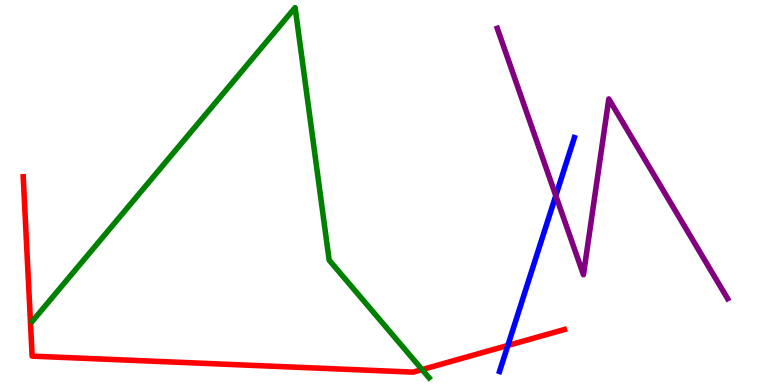[{'lines': ['blue', 'red'], 'intersections': [{'x': 6.55, 'y': 1.03}]}, {'lines': ['green', 'red'], 'intersections': [{'x': 5.45, 'y': 0.401}]}, {'lines': ['purple', 'red'], 'intersections': []}, {'lines': ['blue', 'green'], 'intersections': []}, {'lines': ['blue', 'purple'], 'intersections': [{'x': 7.17, 'y': 4.92}]}, {'lines': ['green', 'purple'], 'intersections': []}]